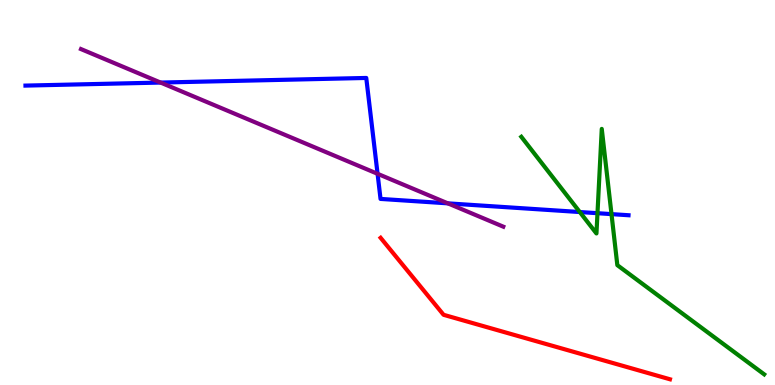[{'lines': ['blue', 'red'], 'intersections': []}, {'lines': ['green', 'red'], 'intersections': []}, {'lines': ['purple', 'red'], 'intersections': []}, {'lines': ['blue', 'green'], 'intersections': [{'x': 7.48, 'y': 4.49}, {'x': 7.71, 'y': 4.46}, {'x': 7.89, 'y': 4.44}]}, {'lines': ['blue', 'purple'], 'intersections': [{'x': 2.07, 'y': 7.86}, {'x': 4.87, 'y': 5.49}, {'x': 5.78, 'y': 4.72}]}, {'lines': ['green', 'purple'], 'intersections': []}]